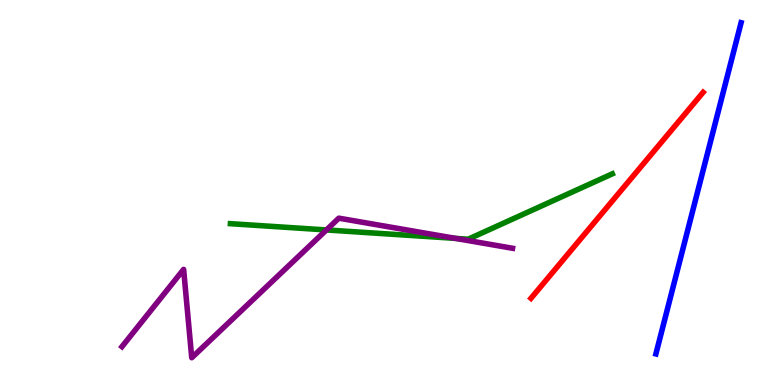[{'lines': ['blue', 'red'], 'intersections': []}, {'lines': ['green', 'red'], 'intersections': []}, {'lines': ['purple', 'red'], 'intersections': []}, {'lines': ['blue', 'green'], 'intersections': []}, {'lines': ['blue', 'purple'], 'intersections': []}, {'lines': ['green', 'purple'], 'intersections': [{'x': 4.21, 'y': 4.03}, {'x': 5.88, 'y': 3.81}]}]